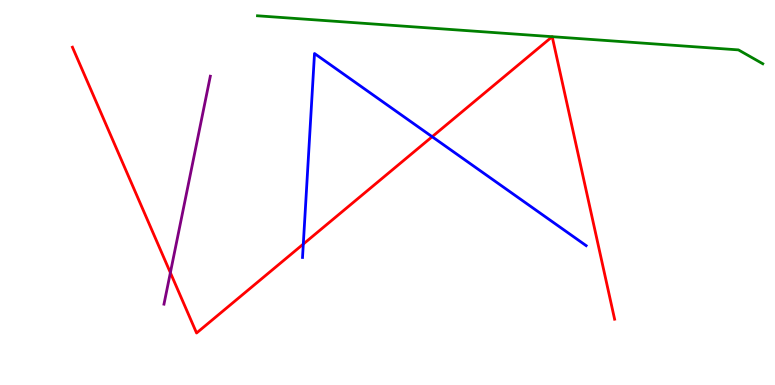[{'lines': ['blue', 'red'], 'intersections': [{'x': 3.91, 'y': 3.66}, {'x': 5.58, 'y': 6.45}]}, {'lines': ['green', 'red'], 'intersections': [{'x': 7.13, 'y': 9.05}, {'x': 7.13, 'y': 9.05}]}, {'lines': ['purple', 'red'], 'intersections': [{'x': 2.2, 'y': 2.92}]}, {'lines': ['blue', 'green'], 'intersections': []}, {'lines': ['blue', 'purple'], 'intersections': []}, {'lines': ['green', 'purple'], 'intersections': []}]